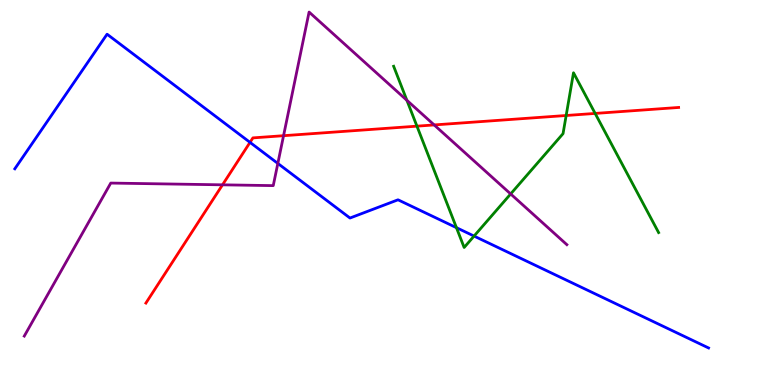[{'lines': ['blue', 'red'], 'intersections': [{'x': 3.23, 'y': 6.3}]}, {'lines': ['green', 'red'], 'intersections': [{'x': 5.38, 'y': 6.72}, {'x': 7.31, 'y': 7.0}, {'x': 7.68, 'y': 7.05}]}, {'lines': ['purple', 'red'], 'intersections': [{'x': 2.87, 'y': 5.2}, {'x': 3.66, 'y': 6.48}, {'x': 5.6, 'y': 6.76}]}, {'lines': ['blue', 'green'], 'intersections': [{'x': 5.89, 'y': 4.09}, {'x': 6.12, 'y': 3.87}]}, {'lines': ['blue', 'purple'], 'intersections': [{'x': 3.58, 'y': 5.76}]}, {'lines': ['green', 'purple'], 'intersections': [{'x': 5.25, 'y': 7.39}, {'x': 6.59, 'y': 4.96}]}]